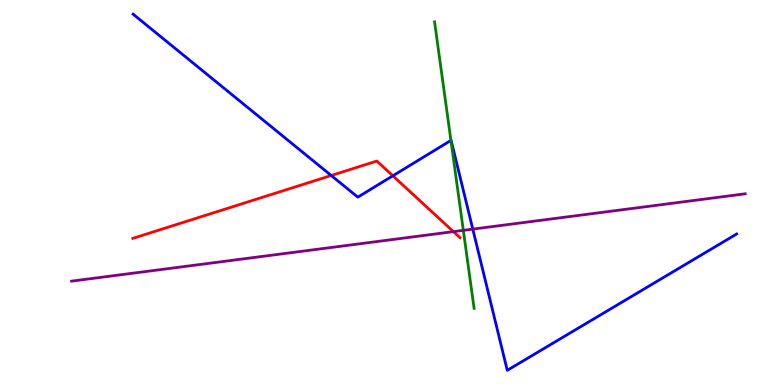[{'lines': ['blue', 'red'], 'intersections': [{'x': 4.27, 'y': 5.44}, {'x': 5.07, 'y': 5.43}]}, {'lines': ['green', 'red'], 'intersections': []}, {'lines': ['purple', 'red'], 'intersections': [{'x': 5.85, 'y': 3.98}]}, {'lines': ['blue', 'green'], 'intersections': [{'x': 5.82, 'y': 6.35}]}, {'lines': ['blue', 'purple'], 'intersections': [{'x': 6.1, 'y': 4.05}]}, {'lines': ['green', 'purple'], 'intersections': [{'x': 5.98, 'y': 4.02}]}]